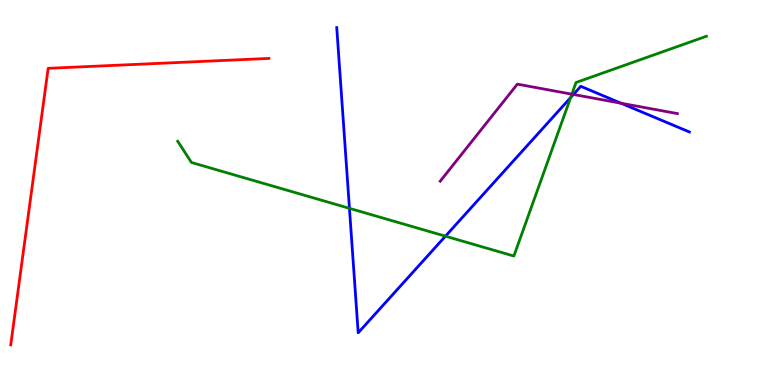[{'lines': ['blue', 'red'], 'intersections': []}, {'lines': ['green', 'red'], 'intersections': []}, {'lines': ['purple', 'red'], 'intersections': []}, {'lines': ['blue', 'green'], 'intersections': [{'x': 4.51, 'y': 4.59}, {'x': 5.75, 'y': 3.87}, {'x': 7.36, 'y': 7.47}]}, {'lines': ['blue', 'purple'], 'intersections': [{'x': 7.4, 'y': 7.55}, {'x': 8.01, 'y': 7.32}]}, {'lines': ['green', 'purple'], 'intersections': [{'x': 7.38, 'y': 7.55}]}]